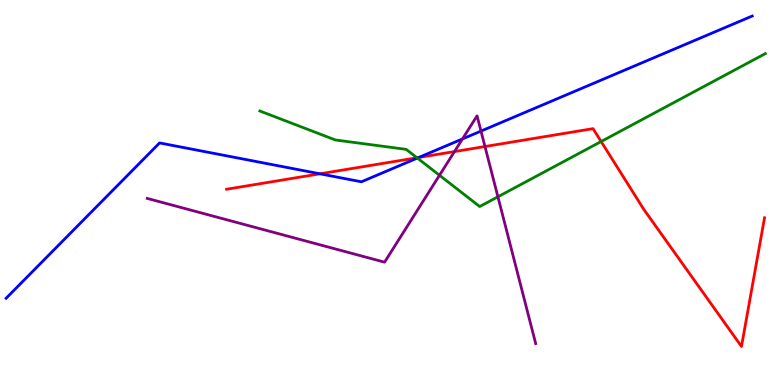[{'lines': ['blue', 'red'], 'intersections': [{'x': 4.13, 'y': 5.49}, {'x': 5.4, 'y': 5.91}]}, {'lines': ['green', 'red'], 'intersections': [{'x': 5.38, 'y': 5.9}, {'x': 7.76, 'y': 6.32}]}, {'lines': ['purple', 'red'], 'intersections': [{'x': 5.86, 'y': 6.06}, {'x': 6.26, 'y': 6.19}]}, {'lines': ['blue', 'green'], 'intersections': [{'x': 5.39, 'y': 5.89}]}, {'lines': ['blue', 'purple'], 'intersections': [{'x': 5.97, 'y': 6.39}, {'x': 6.21, 'y': 6.6}]}, {'lines': ['green', 'purple'], 'intersections': [{'x': 5.67, 'y': 5.45}, {'x': 6.42, 'y': 4.89}]}]